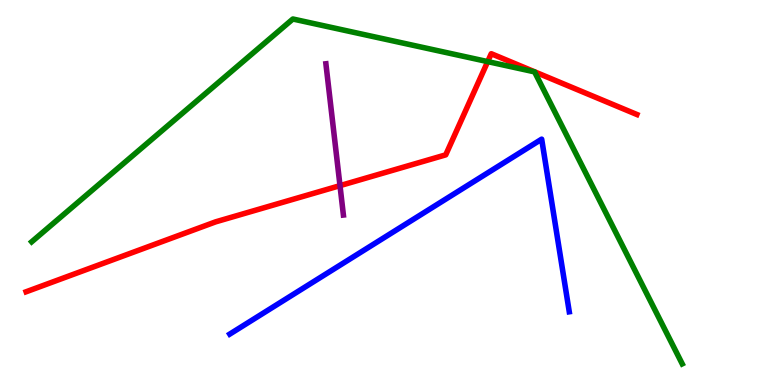[{'lines': ['blue', 'red'], 'intersections': []}, {'lines': ['green', 'red'], 'intersections': [{'x': 6.29, 'y': 8.4}]}, {'lines': ['purple', 'red'], 'intersections': [{'x': 4.39, 'y': 5.18}]}, {'lines': ['blue', 'green'], 'intersections': []}, {'lines': ['blue', 'purple'], 'intersections': []}, {'lines': ['green', 'purple'], 'intersections': []}]